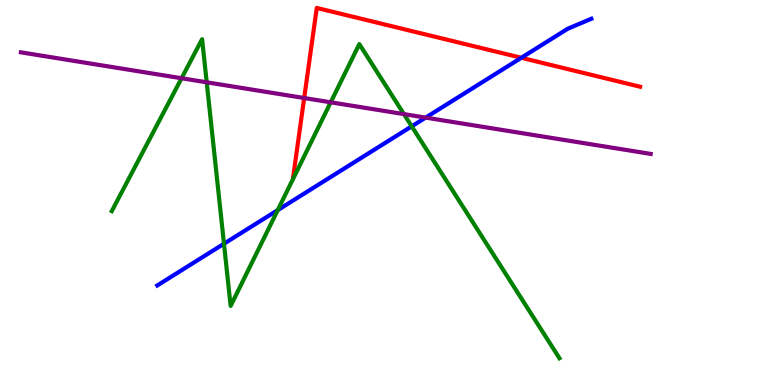[{'lines': ['blue', 'red'], 'intersections': [{'x': 6.73, 'y': 8.5}]}, {'lines': ['green', 'red'], 'intersections': []}, {'lines': ['purple', 'red'], 'intersections': [{'x': 3.92, 'y': 7.45}]}, {'lines': ['blue', 'green'], 'intersections': [{'x': 2.89, 'y': 3.67}, {'x': 3.58, 'y': 4.54}, {'x': 5.31, 'y': 6.72}]}, {'lines': ['blue', 'purple'], 'intersections': [{'x': 5.49, 'y': 6.95}]}, {'lines': ['green', 'purple'], 'intersections': [{'x': 2.34, 'y': 7.97}, {'x': 2.67, 'y': 7.86}, {'x': 4.27, 'y': 7.34}, {'x': 5.21, 'y': 7.04}]}]